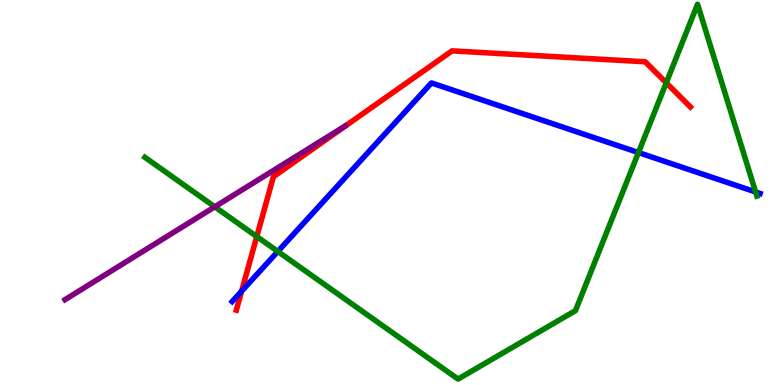[{'lines': ['blue', 'red'], 'intersections': [{'x': 3.12, 'y': 2.44}]}, {'lines': ['green', 'red'], 'intersections': [{'x': 3.31, 'y': 3.86}, {'x': 8.6, 'y': 7.85}]}, {'lines': ['purple', 'red'], 'intersections': []}, {'lines': ['blue', 'green'], 'intersections': [{'x': 3.58, 'y': 3.47}, {'x': 8.24, 'y': 6.04}, {'x': 9.75, 'y': 5.01}]}, {'lines': ['blue', 'purple'], 'intersections': []}, {'lines': ['green', 'purple'], 'intersections': [{'x': 2.77, 'y': 4.63}]}]